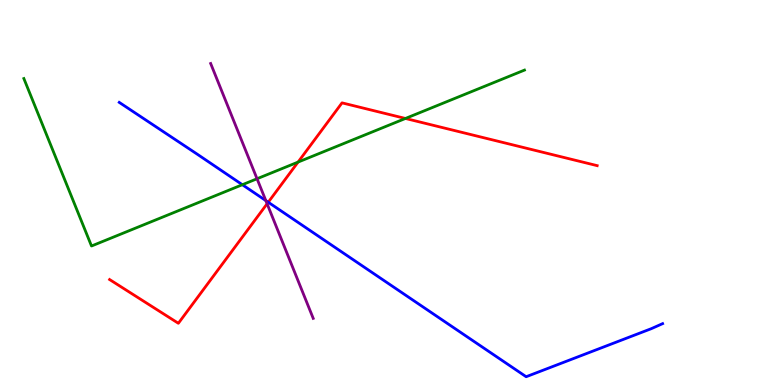[{'lines': ['blue', 'red'], 'intersections': [{'x': 3.46, 'y': 4.75}]}, {'lines': ['green', 'red'], 'intersections': [{'x': 3.85, 'y': 5.79}, {'x': 5.23, 'y': 6.92}]}, {'lines': ['purple', 'red'], 'intersections': [{'x': 3.45, 'y': 4.71}]}, {'lines': ['blue', 'green'], 'intersections': [{'x': 3.13, 'y': 5.2}]}, {'lines': ['blue', 'purple'], 'intersections': [{'x': 3.43, 'y': 4.79}]}, {'lines': ['green', 'purple'], 'intersections': [{'x': 3.32, 'y': 5.36}]}]